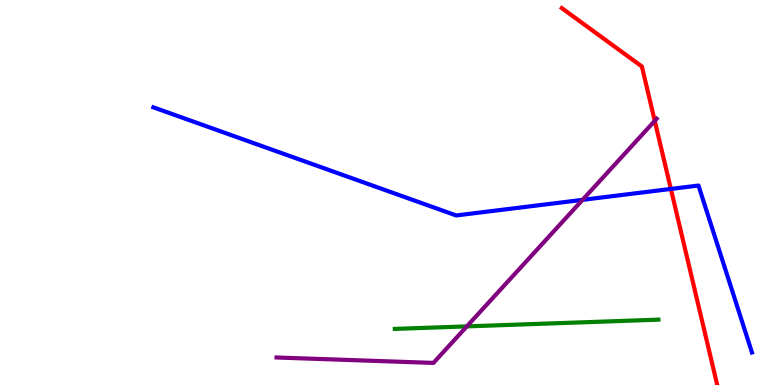[{'lines': ['blue', 'red'], 'intersections': [{'x': 8.66, 'y': 5.09}]}, {'lines': ['green', 'red'], 'intersections': []}, {'lines': ['purple', 'red'], 'intersections': [{'x': 8.45, 'y': 6.86}]}, {'lines': ['blue', 'green'], 'intersections': []}, {'lines': ['blue', 'purple'], 'intersections': [{'x': 7.52, 'y': 4.81}]}, {'lines': ['green', 'purple'], 'intersections': [{'x': 6.02, 'y': 1.52}]}]